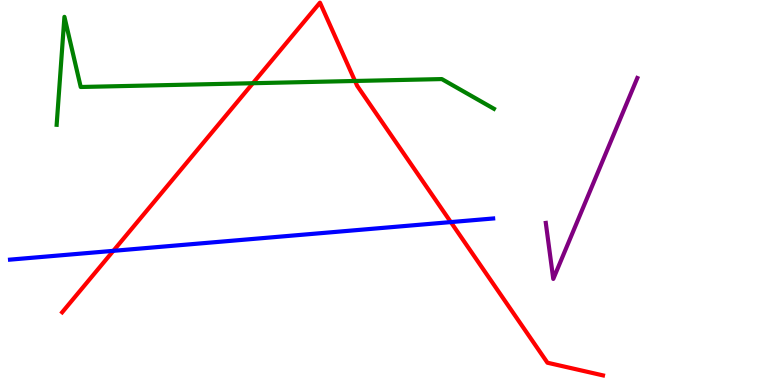[{'lines': ['blue', 'red'], 'intersections': [{'x': 1.46, 'y': 3.48}, {'x': 5.82, 'y': 4.23}]}, {'lines': ['green', 'red'], 'intersections': [{'x': 3.26, 'y': 7.84}, {'x': 4.58, 'y': 7.9}]}, {'lines': ['purple', 'red'], 'intersections': []}, {'lines': ['blue', 'green'], 'intersections': []}, {'lines': ['blue', 'purple'], 'intersections': []}, {'lines': ['green', 'purple'], 'intersections': []}]